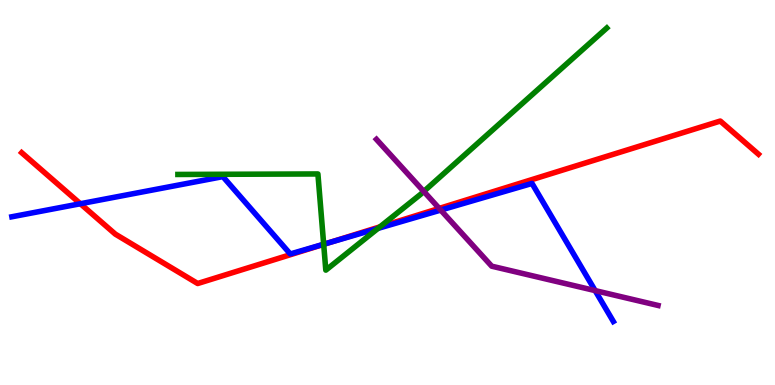[{'lines': ['blue', 'red'], 'intersections': [{'x': 1.04, 'y': 4.71}, {'x': 4.25, 'y': 3.7}]}, {'lines': ['green', 'red'], 'intersections': [{'x': 4.18, 'y': 3.65}, {'x': 4.9, 'y': 4.11}]}, {'lines': ['purple', 'red'], 'intersections': [{'x': 5.67, 'y': 4.59}]}, {'lines': ['blue', 'green'], 'intersections': [{'x': 4.18, 'y': 3.66}, {'x': 4.88, 'y': 4.07}]}, {'lines': ['blue', 'purple'], 'intersections': [{'x': 5.69, 'y': 4.54}, {'x': 7.68, 'y': 2.45}]}, {'lines': ['green', 'purple'], 'intersections': [{'x': 5.47, 'y': 5.03}]}]